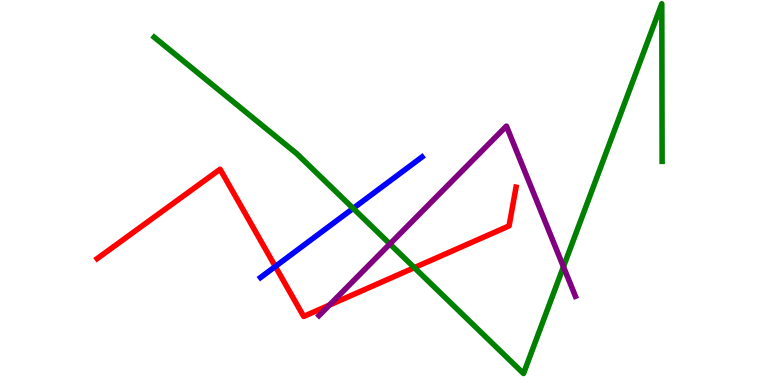[{'lines': ['blue', 'red'], 'intersections': [{'x': 3.55, 'y': 3.08}]}, {'lines': ['green', 'red'], 'intersections': [{'x': 5.35, 'y': 3.05}]}, {'lines': ['purple', 'red'], 'intersections': [{'x': 4.25, 'y': 2.08}]}, {'lines': ['blue', 'green'], 'intersections': [{'x': 4.56, 'y': 4.59}]}, {'lines': ['blue', 'purple'], 'intersections': []}, {'lines': ['green', 'purple'], 'intersections': [{'x': 5.03, 'y': 3.66}, {'x': 7.27, 'y': 3.07}]}]